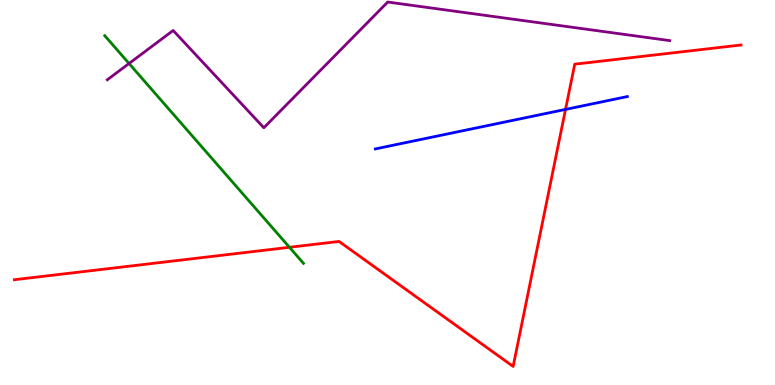[{'lines': ['blue', 'red'], 'intersections': [{'x': 7.3, 'y': 7.16}]}, {'lines': ['green', 'red'], 'intersections': [{'x': 3.74, 'y': 3.58}]}, {'lines': ['purple', 'red'], 'intersections': []}, {'lines': ['blue', 'green'], 'intersections': []}, {'lines': ['blue', 'purple'], 'intersections': []}, {'lines': ['green', 'purple'], 'intersections': [{'x': 1.67, 'y': 8.35}]}]